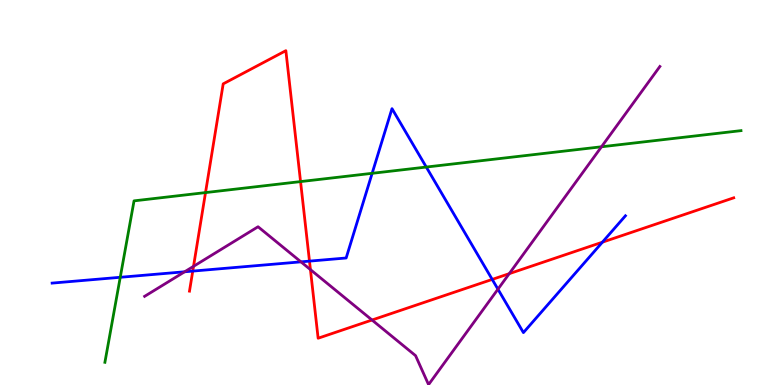[{'lines': ['blue', 'red'], 'intersections': [{'x': 2.49, 'y': 2.96}, {'x': 3.99, 'y': 3.22}, {'x': 6.35, 'y': 2.74}, {'x': 7.77, 'y': 3.71}]}, {'lines': ['green', 'red'], 'intersections': [{'x': 2.65, 'y': 5.0}, {'x': 3.88, 'y': 5.28}]}, {'lines': ['purple', 'red'], 'intersections': [{'x': 2.5, 'y': 3.08}, {'x': 4.01, 'y': 3.0}, {'x': 4.8, 'y': 1.69}, {'x': 6.57, 'y': 2.89}]}, {'lines': ['blue', 'green'], 'intersections': [{'x': 1.55, 'y': 2.8}, {'x': 4.8, 'y': 5.5}, {'x': 5.5, 'y': 5.66}]}, {'lines': ['blue', 'purple'], 'intersections': [{'x': 2.38, 'y': 2.94}, {'x': 3.88, 'y': 3.2}, {'x': 6.43, 'y': 2.49}]}, {'lines': ['green', 'purple'], 'intersections': [{'x': 7.76, 'y': 6.19}]}]